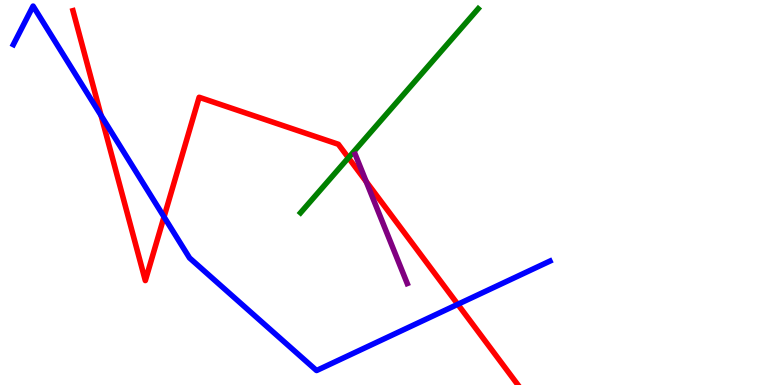[{'lines': ['blue', 'red'], 'intersections': [{'x': 1.3, 'y': 7.0}, {'x': 2.12, 'y': 4.37}, {'x': 5.91, 'y': 2.1}]}, {'lines': ['green', 'red'], 'intersections': [{'x': 4.5, 'y': 5.9}]}, {'lines': ['purple', 'red'], 'intersections': [{'x': 4.73, 'y': 5.28}]}, {'lines': ['blue', 'green'], 'intersections': []}, {'lines': ['blue', 'purple'], 'intersections': []}, {'lines': ['green', 'purple'], 'intersections': []}]